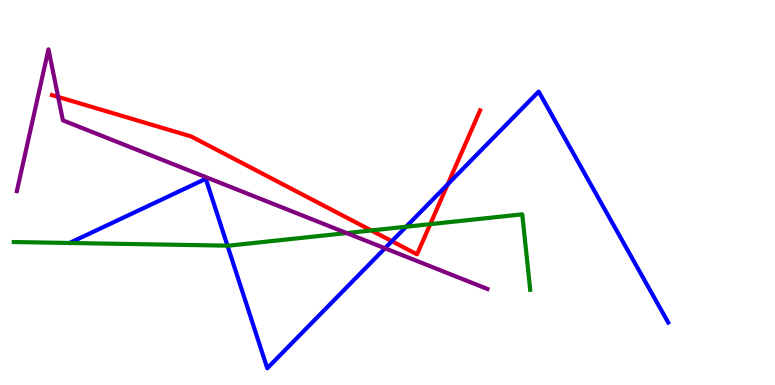[{'lines': ['blue', 'red'], 'intersections': [{'x': 5.06, 'y': 3.73}, {'x': 5.78, 'y': 5.21}]}, {'lines': ['green', 'red'], 'intersections': [{'x': 4.79, 'y': 4.01}, {'x': 5.55, 'y': 4.18}]}, {'lines': ['purple', 'red'], 'intersections': [{'x': 0.75, 'y': 7.48}]}, {'lines': ['blue', 'green'], 'intersections': [{'x': 2.94, 'y': 3.62}, {'x': 5.24, 'y': 4.11}]}, {'lines': ['blue', 'purple'], 'intersections': [{'x': 4.97, 'y': 3.55}]}, {'lines': ['green', 'purple'], 'intersections': [{'x': 4.47, 'y': 3.95}]}]